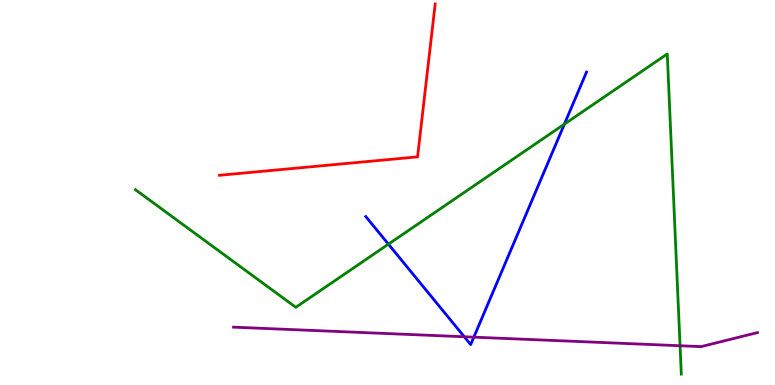[{'lines': ['blue', 'red'], 'intersections': []}, {'lines': ['green', 'red'], 'intersections': []}, {'lines': ['purple', 'red'], 'intersections': []}, {'lines': ['blue', 'green'], 'intersections': [{'x': 5.01, 'y': 3.66}, {'x': 7.28, 'y': 6.78}]}, {'lines': ['blue', 'purple'], 'intersections': [{'x': 5.99, 'y': 1.25}, {'x': 6.11, 'y': 1.24}]}, {'lines': ['green', 'purple'], 'intersections': [{'x': 8.77, 'y': 1.02}]}]